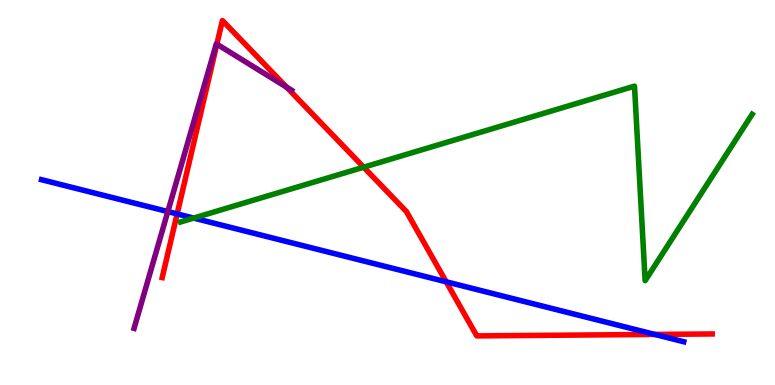[{'lines': ['blue', 'red'], 'intersections': [{'x': 2.29, 'y': 4.44}, {'x': 5.76, 'y': 2.68}, {'x': 8.45, 'y': 1.31}]}, {'lines': ['green', 'red'], 'intersections': [{'x': 4.69, 'y': 5.66}]}, {'lines': ['purple', 'red'], 'intersections': [{'x': 2.8, 'y': 8.85}, {'x': 3.7, 'y': 7.74}]}, {'lines': ['blue', 'green'], 'intersections': [{'x': 2.5, 'y': 4.34}]}, {'lines': ['blue', 'purple'], 'intersections': [{'x': 2.17, 'y': 4.5}]}, {'lines': ['green', 'purple'], 'intersections': []}]